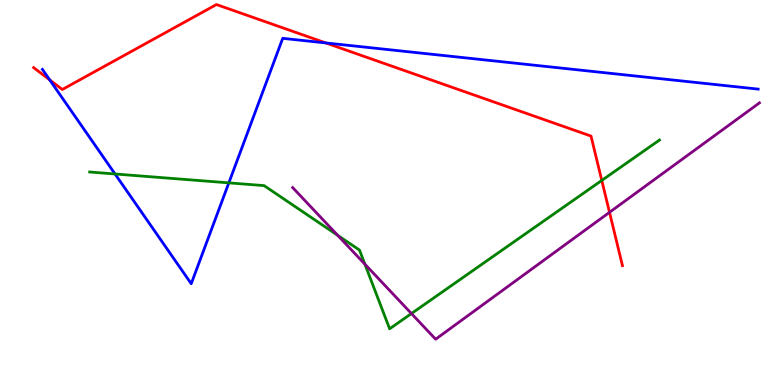[{'lines': ['blue', 'red'], 'intersections': [{'x': 0.642, 'y': 7.92}, {'x': 4.2, 'y': 8.88}]}, {'lines': ['green', 'red'], 'intersections': [{'x': 7.76, 'y': 5.31}]}, {'lines': ['purple', 'red'], 'intersections': [{'x': 7.86, 'y': 4.49}]}, {'lines': ['blue', 'green'], 'intersections': [{'x': 1.48, 'y': 5.48}, {'x': 2.95, 'y': 5.25}]}, {'lines': ['blue', 'purple'], 'intersections': []}, {'lines': ['green', 'purple'], 'intersections': [{'x': 4.36, 'y': 3.89}, {'x': 4.71, 'y': 3.14}, {'x': 5.31, 'y': 1.86}]}]